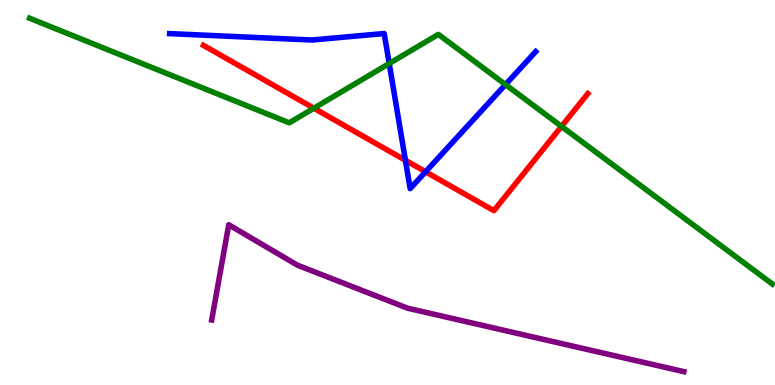[{'lines': ['blue', 'red'], 'intersections': [{'x': 5.23, 'y': 5.84}, {'x': 5.49, 'y': 5.54}]}, {'lines': ['green', 'red'], 'intersections': [{'x': 4.05, 'y': 7.19}, {'x': 7.25, 'y': 6.72}]}, {'lines': ['purple', 'red'], 'intersections': []}, {'lines': ['blue', 'green'], 'intersections': [{'x': 5.02, 'y': 8.35}, {'x': 6.52, 'y': 7.8}]}, {'lines': ['blue', 'purple'], 'intersections': []}, {'lines': ['green', 'purple'], 'intersections': []}]